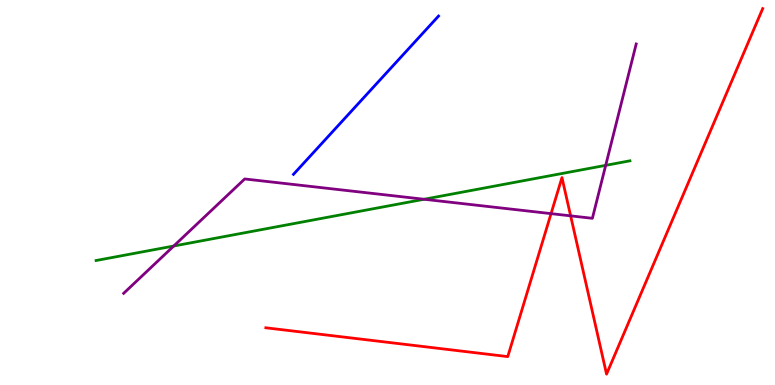[{'lines': ['blue', 'red'], 'intersections': []}, {'lines': ['green', 'red'], 'intersections': []}, {'lines': ['purple', 'red'], 'intersections': [{'x': 7.11, 'y': 4.45}, {'x': 7.36, 'y': 4.39}]}, {'lines': ['blue', 'green'], 'intersections': []}, {'lines': ['blue', 'purple'], 'intersections': []}, {'lines': ['green', 'purple'], 'intersections': [{'x': 2.24, 'y': 3.61}, {'x': 5.47, 'y': 4.82}, {'x': 7.82, 'y': 5.71}]}]